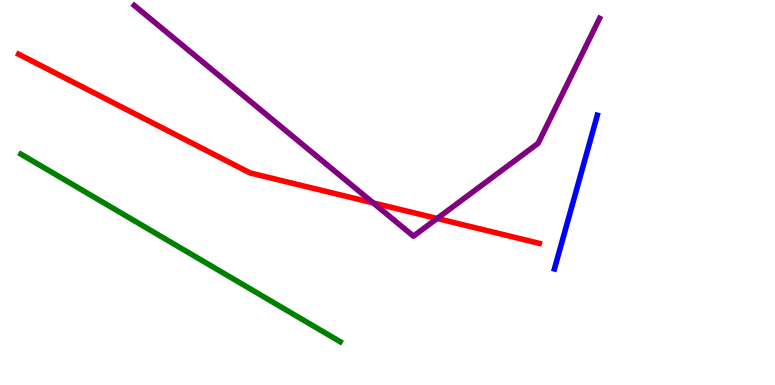[{'lines': ['blue', 'red'], 'intersections': []}, {'lines': ['green', 'red'], 'intersections': []}, {'lines': ['purple', 'red'], 'intersections': [{'x': 4.82, 'y': 4.73}, {'x': 5.64, 'y': 4.33}]}, {'lines': ['blue', 'green'], 'intersections': []}, {'lines': ['blue', 'purple'], 'intersections': []}, {'lines': ['green', 'purple'], 'intersections': []}]